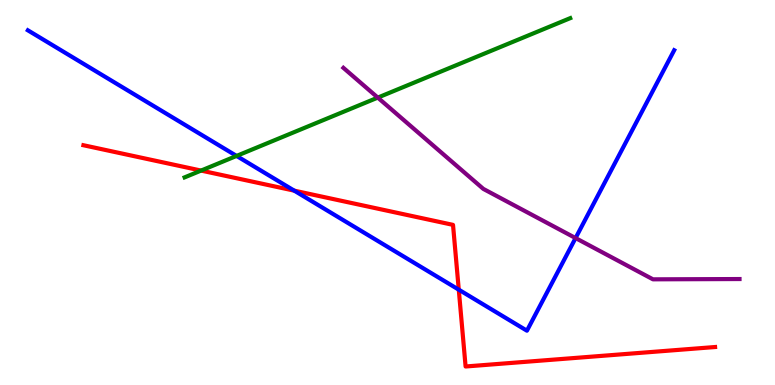[{'lines': ['blue', 'red'], 'intersections': [{'x': 3.8, 'y': 5.05}, {'x': 5.92, 'y': 2.48}]}, {'lines': ['green', 'red'], 'intersections': [{'x': 2.59, 'y': 5.57}]}, {'lines': ['purple', 'red'], 'intersections': []}, {'lines': ['blue', 'green'], 'intersections': [{'x': 3.05, 'y': 5.95}]}, {'lines': ['blue', 'purple'], 'intersections': [{'x': 7.43, 'y': 3.82}]}, {'lines': ['green', 'purple'], 'intersections': [{'x': 4.87, 'y': 7.46}]}]